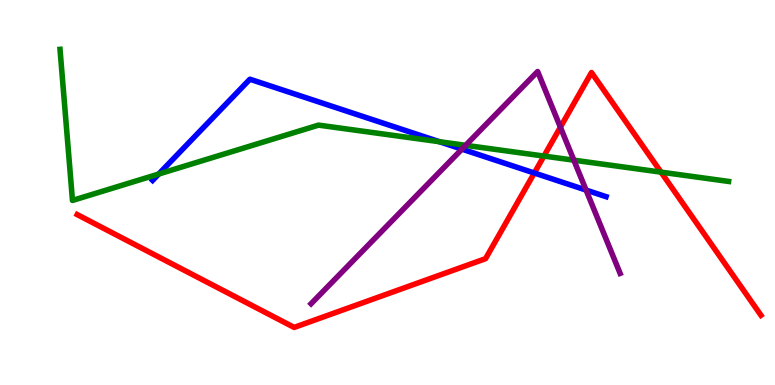[{'lines': ['blue', 'red'], 'intersections': [{'x': 6.89, 'y': 5.51}]}, {'lines': ['green', 'red'], 'intersections': [{'x': 7.02, 'y': 5.95}, {'x': 8.53, 'y': 5.53}]}, {'lines': ['purple', 'red'], 'intersections': [{'x': 7.23, 'y': 6.7}]}, {'lines': ['blue', 'green'], 'intersections': [{'x': 2.05, 'y': 5.48}, {'x': 5.67, 'y': 6.32}]}, {'lines': ['blue', 'purple'], 'intersections': [{'x': 5.96, 'y': 6.13}, {'x': 7.56, 'y': 5.06}]}, {'lines': ['green', 'purple'], 'intersections': [{'x': 6.01, 'y': 6.23}, {'x': 7.4, 'y': 5.84}]}]